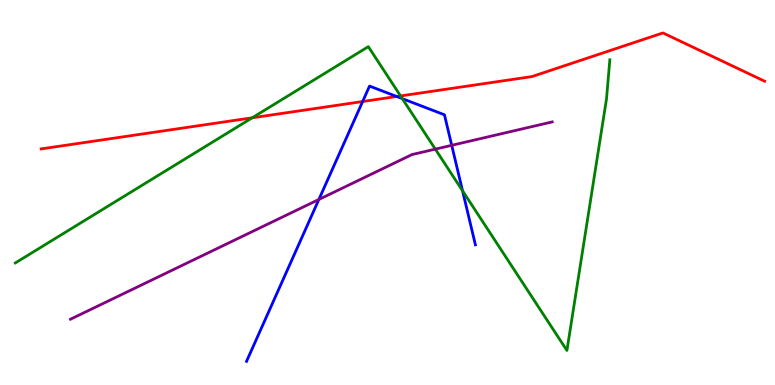[{'lines': ['blue', 'red'], 'intersections': [{'x': 4.68, 'y': 7.36}, {'x': 5.12, 'y': 7.49}]}, {'lines': ['green', 'red'], 'intersections': [{'x': 3.25, 'y': 6.94}, {'x': 5.17, 'y': 7.51}]}, {'lines': ['purple', 'red'], 'intersections': []}, {'lines': ['blue', 'green'], 'intersections': [{'x': 5.19, 'y': 7.44}, {'x': 5.97, 'y': 5.04}]}, {'lines': ['blue', 'purple'], 'intersections': [{'x': 4.11, 'y': 4.82}, {'x': 5.83, 'y': 6.23}]}, {'lines': ['green', 'purple'], 'intersections': [{'x': 5.62, 'y': 6.13}]}]